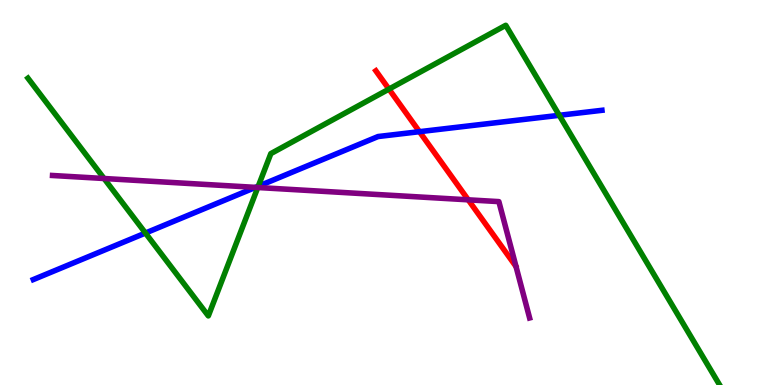[{'lines': ['blue', 'red'], 'intersections': [{'x': 5.41, 'y': 6.58}]}, {'lines': ['green', 'red'], 'intersections': [{'x': 5.02, 'y': 7.69}]}, {'lines': ['purple', 'red'], 'intersections': [{'x': 6.04, 'y': 4.81}]}, {'lines': ['blue', 'green'], 'intersections': [{'x': 1.88, 'y': 3.95}, {'x': 3.33, 'y': 5.16}, {'x': 7.22, 'y': 7.01}]}, {'lines': ['blue', 'purple'], 'intersections': [{'x': 3.3, 'y': 5.13}]}, {'lines': ['green', 'purple'], 'intersections': [{'x': 1.34, 'y': 5.36}, {'x': 3.33, 'y': 5.13}]}]